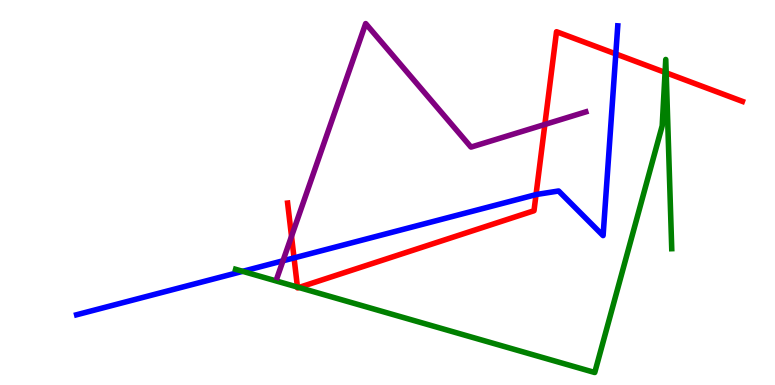[{'lines': ['blue', 'red'], 'intersections': [{'x': 3.79, 'y': 3.3}, {'x': 6.92, 'y': 4.95}, {'x': 7.95, 'y': 8.6}]}, {'lines': ['green', 'red'], 'intersections': [{'x': 3.84, 'y': 2.54}, {'x': 3.86, 'y': 2.53}, {'x': 8.58, 'y': 8.12}, {'x': 8.6, 'y': 8.11}]}, {'lines': ['purple', 'red'], 'intersections': [{'x': 3.76, 'y': 3.86}, {'x': 7.03, 'y': 6.77}]}, {'lines': ['blue', 'green'], 'intersections': [{'x': 3.13, 'y': 2.95}]}, {'lines': ['blue', 'purple'], 'intersections': [{'x': 3.65, 'y': 3.23}]}, {'lines': ['green', 'purple'], 'intersections': []}]